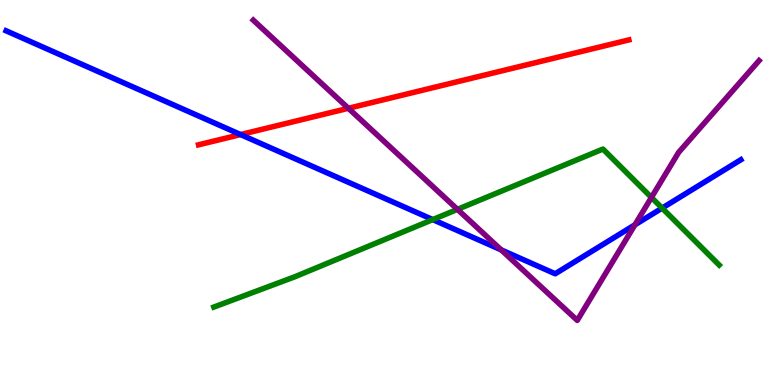[{'lines': ['blue', 'red'], 'intersections': [{'x': 3.1, 'y': 6.5}]}, {'lines': ['green', 'red'], 'intersections': []}, {'lines': ['purple', 'red'], 'intersections': [{'x': 4.5, 'y': 7.19}]}, {'lines': ['blue', 'green'], 'intersections': [{'x': 5.58, 'y': 4.3}, {'x': 8.54, 'y': 4.59}]}, {'lines': ['blue', 'purple'], 'intersections': [{'x': 6.47, 'y': 3.51}, {'x': 8.19, 'y': 4.16}]}, {'lines': ['green', 'purple'], 'intersections': [{'x': 5.9, 'y': 4.56}, {'x': 8.41, 'y': 4.87}]}]